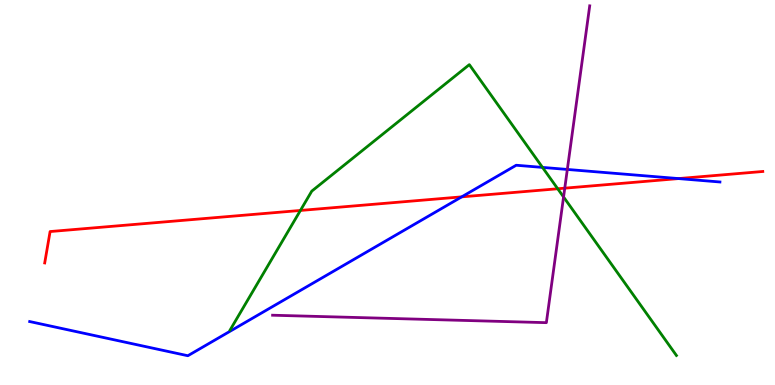[{'lines': ['blue', 'red'], 'intersections': [{'x': 5.96, 'y': 4.89}, {'x': 8.76, 'y': 5.36}]}, {'lines': ['green', 'red'], 'intersections': [{'x': 3.88, 'y': 4.53}, {'x': 7.2, 'y': 5.1}]}, {'lines': ['purple', 'red'], 'intersections': [{'x': 7.29, 'y': 5.11}]}, {'lines': ['blue', 'green'], 'intersections': [{'x': 7.0, 'y': 5.65}]}, {'lines': ['blue', 'purple'], 'intersections': [{'x': 7.32, 'y': 5.6}]}, {'lines': ['green', 'purple'], 'intersections': [{'x': 7.27, 'y': 4.88}]}]